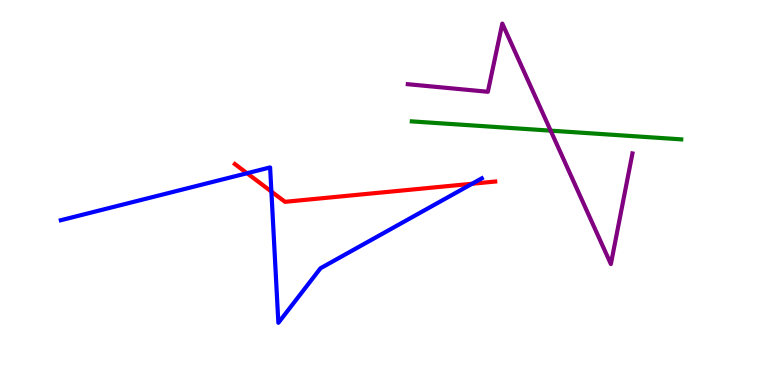[{'lines': ['blue', 'red'], 'intersections': [{'x': 3.19, 'y': 5.5}, {'x': 3.5, 'y': 5.02}, {'x': 6.09, 'y': 5.23}]}, {'lines': ['green', 'red'], 'intersections': []}, {'lines': ['purple', 'red'], 'intersections': []}, {'lines': ['blue', 'green'], 'intersections': []}, {'lines': ['blue', 'purple'], 'intersections': []}, {'lines': ['green', 'purple'], 'intersections': [{'x': 7.11, 'y': 6.61}]}]